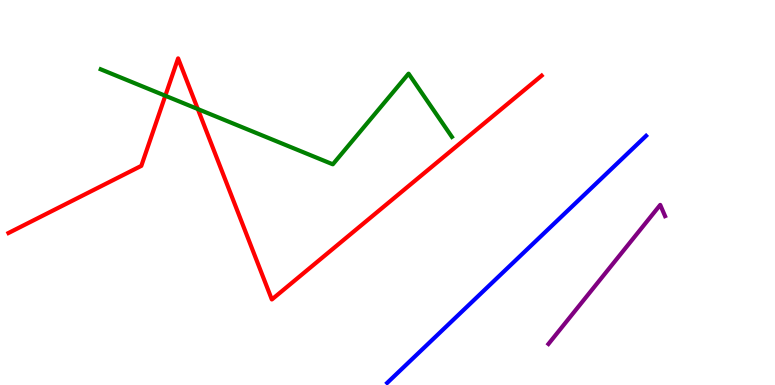[{'lines': ['blue', 'red'], 'intersections': []}, {'lines': ['green', 'red'], 'intersections': [{'x': 2.13, 'y': 7.51}, {'x': 2.55, 'y': 7.17}]}, {'lines': ['purple', 'red'], 'intersections': []}, {'lines': ['blue', 'green'], 'intersections': []}, {'lines': ['blue', 'purple'], 'intersections': []}, {'lines': ['green', 'purple'], 'intersections': []}]